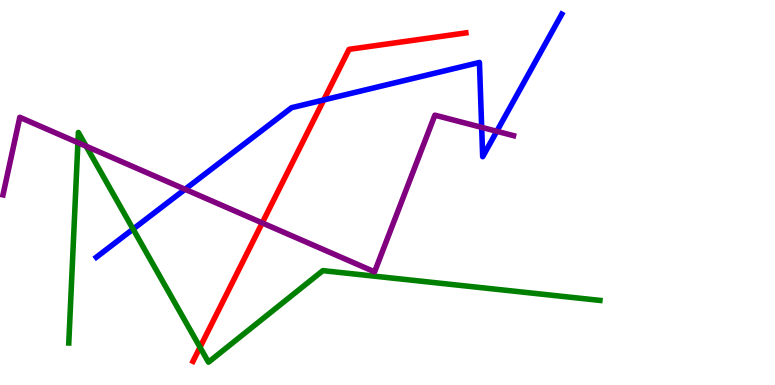[{'lines': ['blue', 'red'], 'intersections': [{'x': 4.18, 'y': 7.4}]}, {'lines': ['green', 'red'], 'intersections': [{'x': 2.58, 'y': 0.98}]}, {'lines': ['purple', 'red'], 'intersections': [{'x': 3.38, 'y': 4.21}]}, {'lines': ['blue', 'green'], 'intersections': [{'x': 1.72, 'y': 4.05}]}, {'lines': ['blue', 'purple'], 'intersections': [{'x': 2.39, 'y': 5.08}, {'x': 6.22, 'y': 6.69}, {'x': 6.41, 'y': 6.59}]}, {'lines': ['green', 'purple'], 'intersections': [{'x': 1.01, 'y': 6.3}, {'x': 1.11, 'y': 6.2}]}]